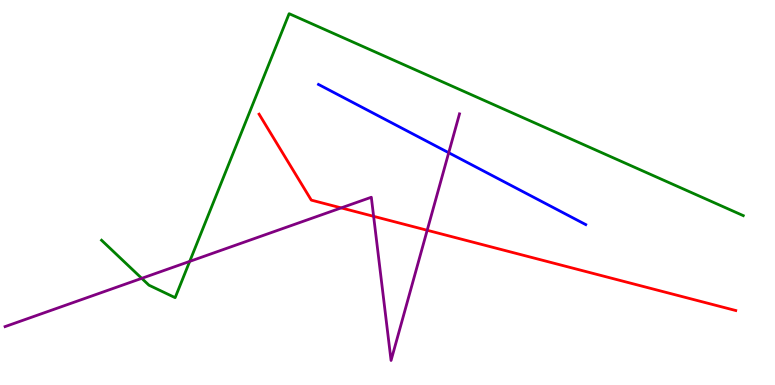[{'lines': ['blue', 'red'], 'intersections': []}, {'lines': ['green', 'red'], 'intersections': []}, {'lines': ['purple', 'red'], 'intersections': [{'x': 4.4, 'y': 4.6}, {'x': 4.82, 'y': 4.38}, {'x': 5.51, 'y': 4.02}]}, {'lines': ['blue', 'green'], 'intersections': []}, {'lines': ['blue', 'purple'], 'intersections': [{'x': 5.79, 'y': 6.03}]}, {'lines': ['green', 'purple'], 'intersections': [{'x': 1.83, 'y': 2.77}, {'x': 2.45, 'y': 3.21}]}]